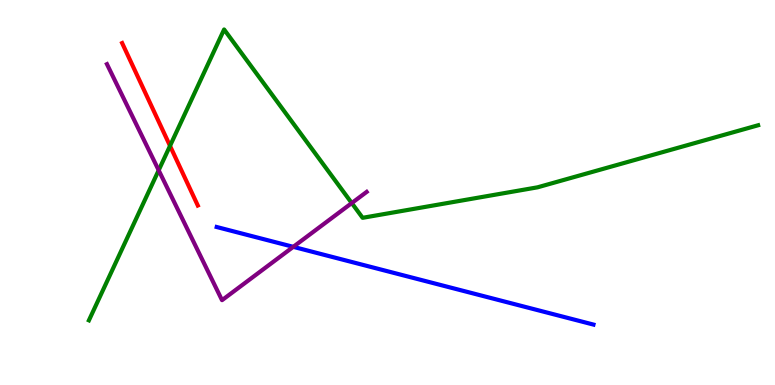[{'lines': ['blue', 'red'], 'intersections': []}, {'lines': ['green', 'red'], 'intersections': [{'x': 2.19, 'y': 6.21}]}, {'lines': ['purple', 'red'], 'intersections': []}, {'lines': ['blue', 'green'], 'intersections': []}, {'lines': ['blue', 'purple'], 'intersections': [{'x': 3.78, 'y': 3.59}]}, {'lines': ['green', 'purple'], 'intersections': [{'x': 2.05, 'y': 5.58}, {'x': 4.54, 'y': 4.73}]}]